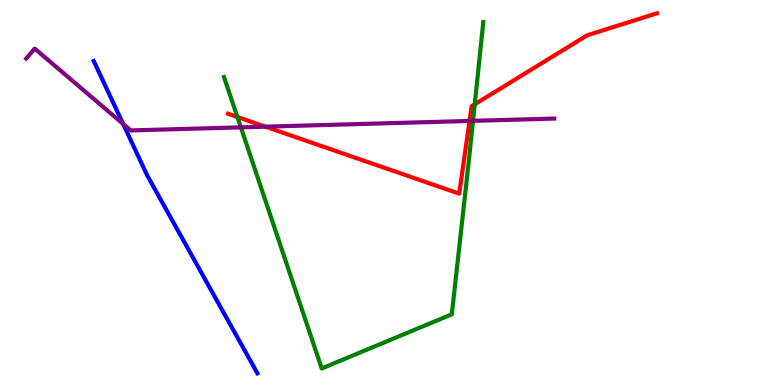[{'lines': ['blue', 'red'], 'intersections': []}, {'lines': ['green', 'red'], 'intersections': [{'x': 3.06, 'y': 6.96}, {'x': 6.13, 'y': 7.29}]}, {'lines': ['purple', 'red'], 'intersections': [{'x': 3.42, 'y': 6.71}, {'x': 6.06, 'y': 6.86}]}, {'lines': ['blue', 'green'], 'intersections': []}, {'lines': ['blue', 'purple'], 'intersections': [{'x': 1.59, 'y': 6.78}]}, {'lines': ['green', 'purple'], 'intersections': [{'x': 3.11, 'y': 6.69}, {'x': 6.1, 'y': 6.86}]}]